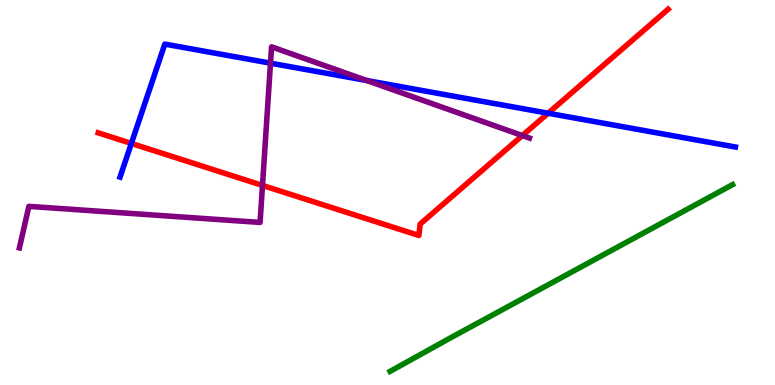[{'lines': ['blue', 'red'], 'intersections': [{'x': 1.69, 'y': 6.27}, {'x': 7.07, 'y': 7.06}]}, {'lines': ['green', 'red'], 'intersections': []}, {'lines': ['purple', 'red'], 'intersections': [{'x': 3.39, 'y': 5.18}, {'x': 6.74, 'y': 6.48}]}, {'lines': ['blue', 'green'], 'intersections': []}, {'lines': ['blue', 'purple'], 'intersections': [{'x': 3.49, 'y': 8.36}, {'x': 4.73, 'y': 7.91}]}, {'lines': ['green', 'purple'], 'intersections': []}]